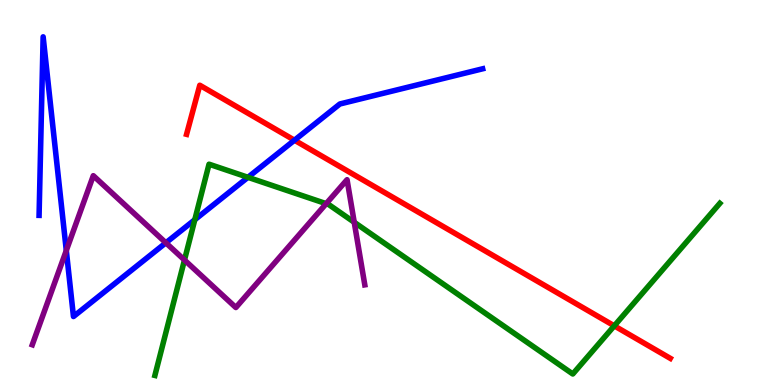[{'lines': ['blue', 'red'], 'intersections': [{'x': 3.8, 'y': 6.36}]}, {'lines': ['green', 'red'], 'intersections': [{'x': 7.93, 'y': 1.54}]}, {'lines': ['purple', 'red'], 'intersections': []}, {'lines': ['blue', 'green'], 'intersections': [{'x': 2.51, 'y': 4.29}, {'x': 3.2, 'y': 5.39}]}, {'lines': ['blue', 'purple'], 'intersections': [{'x': 0.856, 'y': 3.49}, {'x': 2.14, 'y': 3.69}]}, {'lines': ['green', 'purple'], 'intersections': [{'x': 2.38, 'y': 3.25}, {'x': 4.21, 'y': 4.71}, {'x': 4.57, 'y': 4.23}]}]